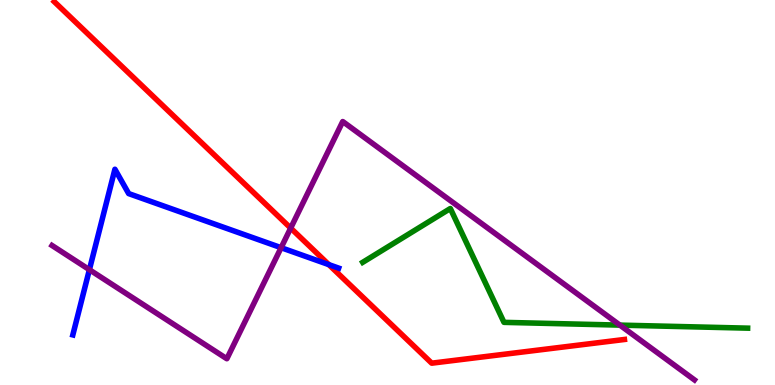[{'lines': ['blue', 'red'], 'intersections': [{'x': 4.24, 'y': 3.13}]}, {'lines': ['green', 'red'], 'intersections': []}, {'lines': ['purple', 'red'], 'intersections': [{'x': 3.75, 'y': 4.08}]}, {'lines': ['blue', 'green'], 'intersections': []}, {'lines': ['blue', 'purple'], 'intersections': [{'x': 1.15, 'y': 2.99}, {'x': 3.63, 'y': 3.57}]}, {'lines': ['green', 'purple'], 'intersections': [{'x': 8.0, 'y': 1.56}]}]